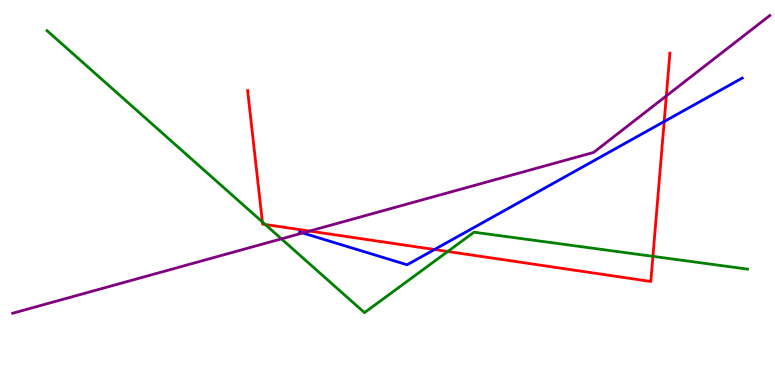[{'lines': ['blue', 'red'], 'intersections': [{'x': 5.61, 'y': 3.52}, {'x': 8.57, 'y': 6.84}]}, {'lines': ['green', 'red'], 'intersections': [{'x': 3.39, 'y': 4.24}, {'x': 3.42, 'y': 4.17}, {'x': 5.78, 'y': 3.47}, {'x': 8.42, 'y': 3.34}]}, {'lines': ['purple', 'red'], 'intersections': [{'x': 3.99, 'y': 4.0}, {'x': 8.6, 'y': 7.51}]}, {'lines': ['blue', 'green'], 'intersections': []}, {'lines': ['blue', 'purple'], 'intersections': [{'x': 3.91, 'y': 3.95}]}, {'lines': ['green', 'purple'], 'intersections': [{'x': 3.63, 'y': 3.8}]}]